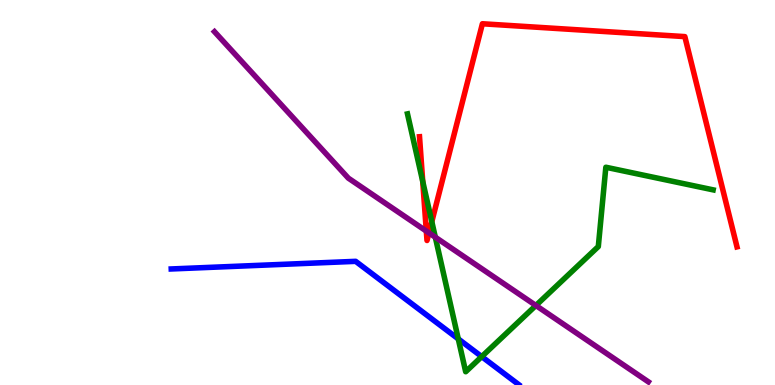[{'lines': ['blue', 'red'], 'intersections': []}, {'lines': ['green', 'red'], 'intersections': [{'x': 5.45, 'y': 5.29}, {'x': 5.57, 'y': 4.24}]}, {'lines': ['purple', 'red'], 'intersections': [{'x': 5.5, 'y': 4.0}, {'x': 5.53, 'y': 3.95}]}, {'lines': ['blue', 'green'], 'intersections': [{'x': 5.91, 'y': 1.2}, {'x': 6.22, 'y': 0.737}]}, {'lines': ['blue', 'purple'], 'intersections': []}, {'lines': ['green', 'purple'], 'intersections': [{'x': 5.62, 'y': 3.84}, {'x': 6.91, 'y': 2.07}]}]